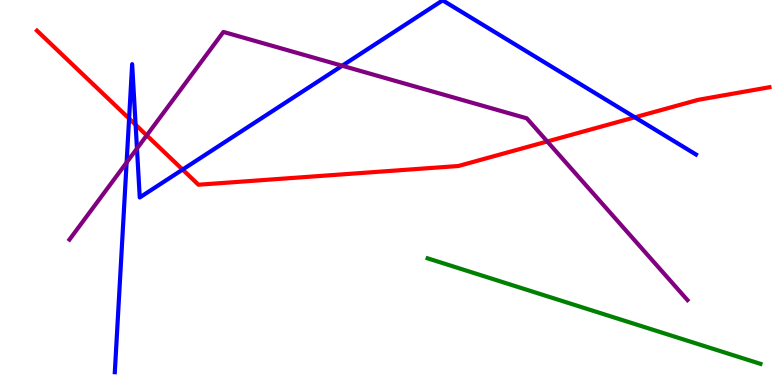[{'lines': ['blue', 'red'], 'intersections': [{'x': 1.67, 'y': 6.92}, {'x': 1.75, 'y': 6.76}, {'x': 2.36, 'y': 5.6}, {'x': 8.19, 'y': 6.95}]}, {'lines': ['green', 'red'], 'intersections': []}, {'lines': ['purple', 'red'], 'intersections': [{'x': 1.89, 'y': 6.48}, {'x': 7.06, 'y': 6.33}]}, {'lines': ['blue', 'green'], 'intersections': []}, {'lines': ['blue', 'purple'], 'intersections': [{'x': 1.63, 'y': 5.78}, {'x': 1.77, 'y': 6.14}, {'x': 4.41, 'y': 8.29}]}, {'lines': ['green', 'purple'], 'intersections': []}]